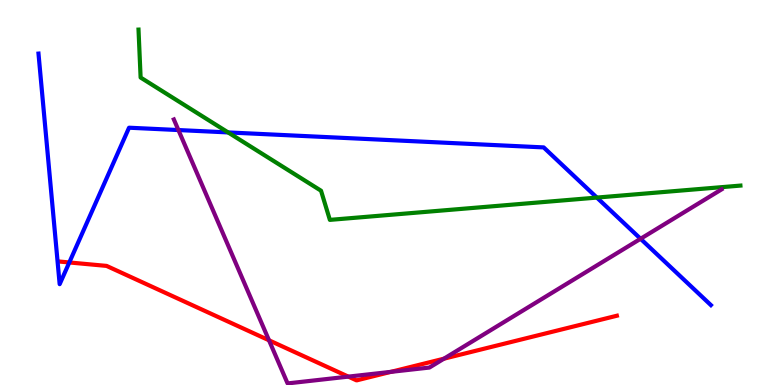[{'lines': ['blue', 'red'], 'intersections': [{'x': 0.894, 'y': 3.18}]}, {'lines': ['green', 'red'], 'intersections': []}, {'lines': ['purple', 'red'], 'intersections': [{'x': 3.47, 'y': 1.16}, {'x': 4.49, 'y': 0.218}, {'x': 5.04, 'y': 0.341}, {'x': 5.73, 'y': 0.683}]}, {'lines': ['blue', 'green'], 'intersections': [{'x': 2.94, 'y': 6.56}, {'x': 7.7, 'y': 4.87}]}, {'lines': ['blue', 'purple'], 'intersections': [{'x': 2.3, 'y': 6.62}, {'x': 8.27, 'y': 3.8}]}, {'lines': ['green', 'purple'], 'intersections': []}]